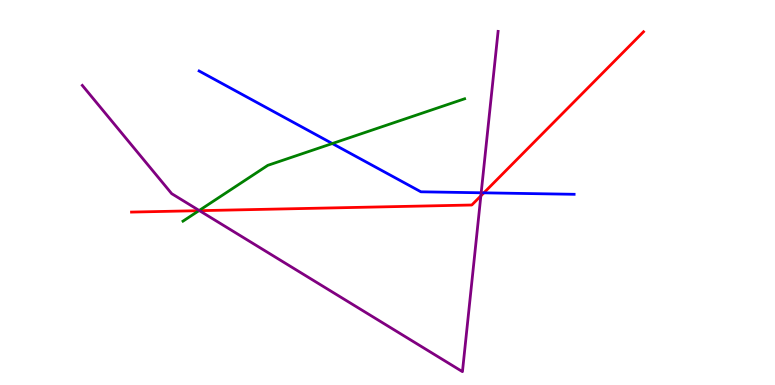[{'lines': ['blue', 'red'], 'intersections': [{'x': 6.24, 'y': 4.99}]}, {'lines': ['green', 'red'], 'intersections': [{'x': 2.57, 'y': 4.53}]}, {'lines': ['purple', 'red'], 'intersections': [{'x': 2.57, 'y': 4.53}, {'x': 6.2, 'y': 4.91}]}, {'lines': ['blue', 'green'], 'intersections': [{'x': 4.29, 'y': 6.27}]}, {'lines': ['blue', 'purple'], 'intersections': [{'x': 6.21, 'y': 4.99}]}, {'lines': ['green', 'purple'], 'intersections': [{'x': 2.57, 'y': 4.53}]}]